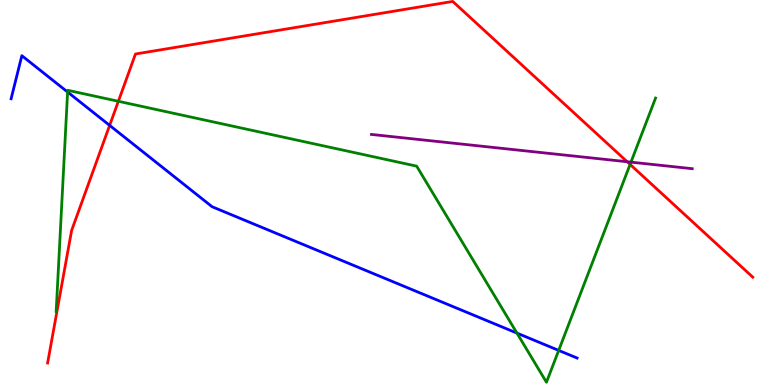[{'lines': ['blue', 'red'], 'intersections': [{'x': 1.41, 'y': 6.74}]}, {'lines': ['green', 'red'], 'intersections': [{'x': 1.53, 'y': 7.37}, {'x': 8.13, 'y': 5.73}]}, {'lines': ['purple', 'red'], 'intersections': [{'x': 8.09, 'y': 5.8}]}, {'lines': ['blue', 'green'], 'intersections': [{'x': 0.872, 'y': 7.61}, {'x': 6.67, 'y': 1.35}, {'x': 7.21, 'y': 0.899}]}, {'lines': ['blue', 'purple'], 'intersections': []}, {'lines': ['green', 'purple'], 'intersections': [{'x': 8.14, 'y': 5.79}]}]